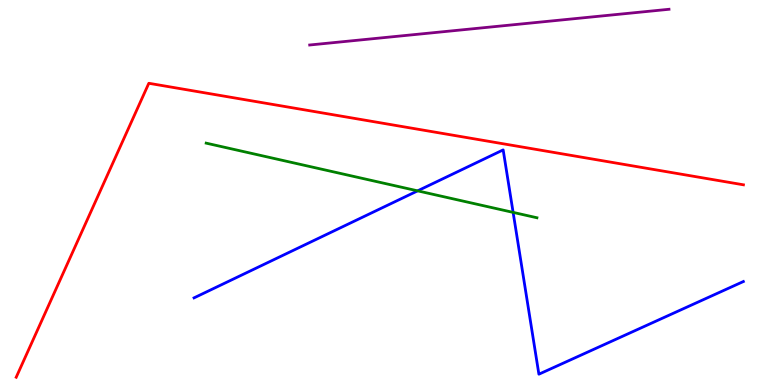[{'lines': ['blue', 'red'], 'intersections': []}, {'lines': ['green', 'red'], 'intersections': []}, {'lines': ['purple', 'red'], 'intersections': []}, {'lines': ['blue', 'green'], 'intersections': [{'x': 5.39, 'y': 5.04}, {'x': 6.62, 'y': 4.48}]}, {'lines': ['blue', 'purple'], 'intersections': []}, {'lines': ['green', 'purple'], 'intersections': []}]